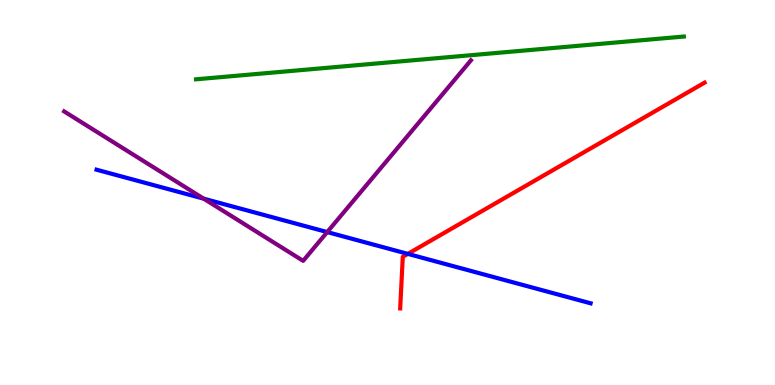[{'lines': ['blue', 'red'], 'intersections': [{'x': 5.26, 'y': 3.41}]}, {'lines': ['green', 'red'], 'intersections': []}, {'lines': ['purple', 'red'], 'intersections': []}, {'lines': ['blue', 'green'], 'intersections': []}, {'lines': ['blue', 'purple'], 'intersections': [{'x': 2.63, 'y': 4.84}, {'x': 4.22, 'y': 3.97}]}, {'lines': ['green', 'purple'], 'intersections': []}]